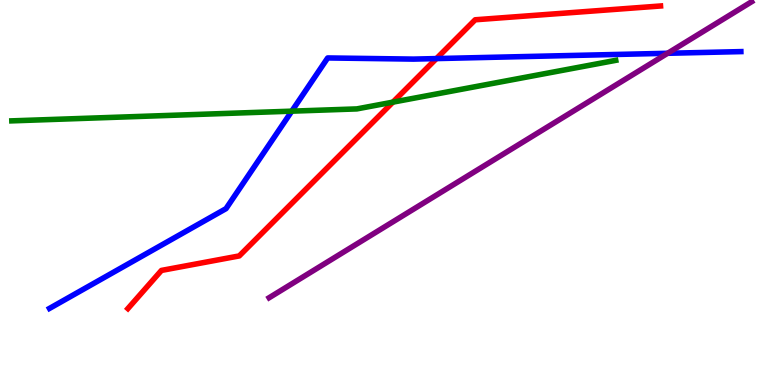[{'lines': ['blue', 'red'], 'intersections': [{'x': 5.63, 'y': 8.48}]}, {'lines': ['green', 'red'], 'intersections': [{'x': 5.07, 'y': 7.35}]}, {'lines': ['purple', 'red'], 'intersections': []}, {'lines': ['blue', 'green'], 'intersections': [{'x': 3.76, 'y': 7.11}]}, {'lines': ['blue', 'purple'], 'intersections': [{'x': 8.61, 'y': 8.62}]}, {'lines': ['green', 'purple'], 'intersections': []}]